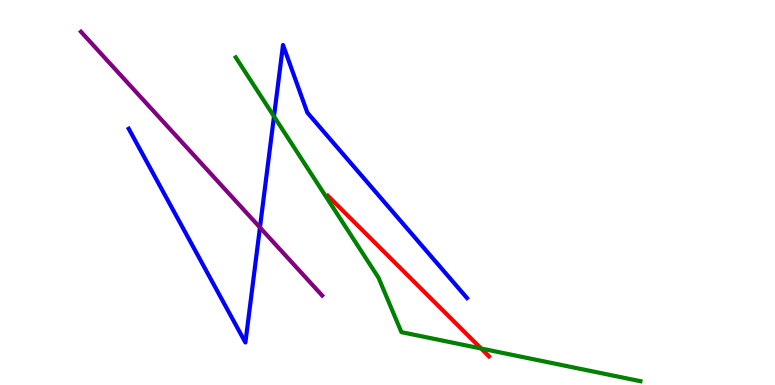[{'lines': ['blue', 'red'], 'intersections': []}, {'lines': ['green', 'red'], 'intersections': [{'x': 6.21, 'y': 0.948}]}, {'lines': ['purple', 'red'], 'intersections': []}, {'lines': ['blue', 'green'], 'intersections': [{'x': 3.54, 'y': 6.98}]}, {'lines': ['blue', 'purple'], 'intersections': [{'x': 3.35, 'y': 4.09}]}, {'lines': ['green', 'purple'], 'intersections': []}]